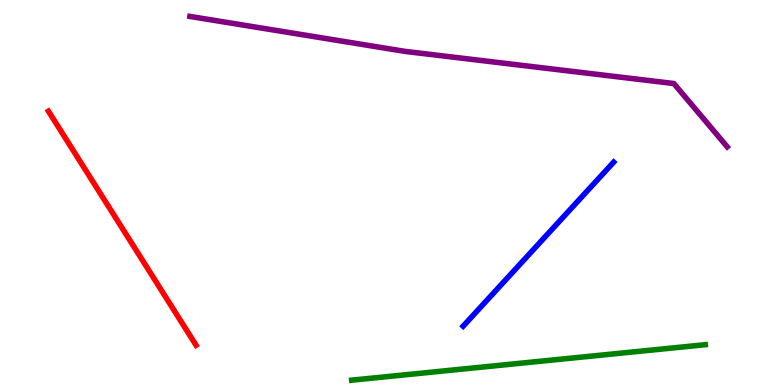[{'lines': ['blue', 'red'], 'intersections': []}, {'lines': ['green', 'red'], 'intersections': []}, {'lines': ['purple', 'red'], 'intersections': []}, {'lines': ['blue', 'green'], 'intersections': []}, {'lines': ['blue', 'purple'], 'intersections': []}, {'lines': ['green', 'purple'], 'intersections': []}]